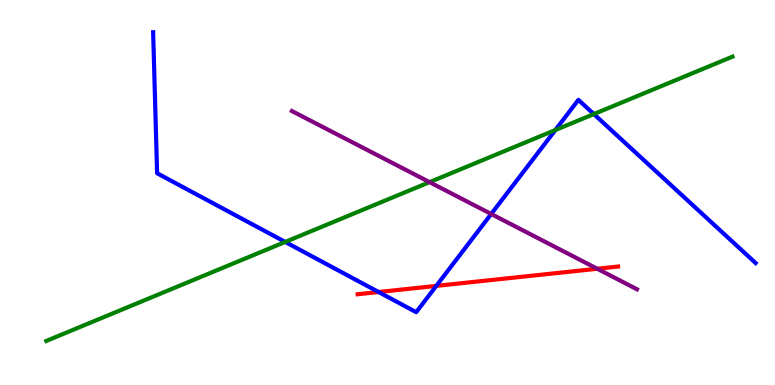[{'lines': ['blue', 'red'], 'intersections': [{'x': 4.89, 'y': 2.41}, {'x': 5.63, 'y': 2.57}]}, {'lines': ['green', 'red'], 'intersections': []}, {'lines': ['purple', 'red'], 'intersections': [{'x': 7.71, 'y': 3.02}]}, {'lines': ['blue', 'green'], 'intersections': [{'x': 3.68, 'y': 3.72}, {'x': 7.17, 'y': 6.62}, {'x': 7.66, 'y': 7.04}]}, {'lines': ['blue', 'purple'], 'intersections': [{'x': 6.34, 'y': 4.44}]}, {'lines': ['green', 'purple'], 'intersections': [{'x': 5.54, 'y': 5.27}]}]